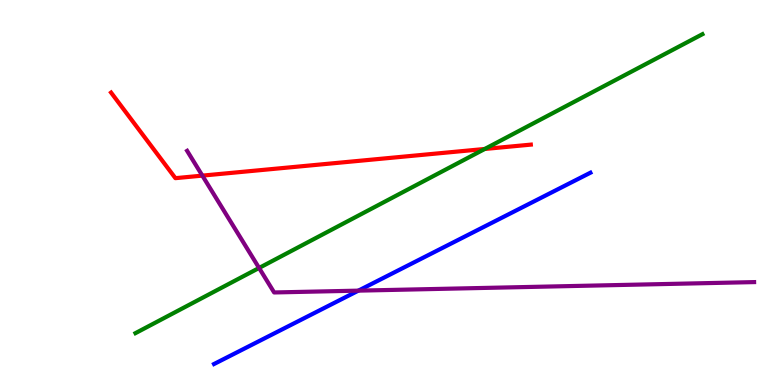[{'lines': ['blue', 'red'], 'intersections': []}, {'lines': ['green', 'red'], 'intersections': [{'x': 6.25, 'y': 6.13}]}, {'lines': ['purple', 'red'], 'intersections': [{'x': 2.61, 'y': 5.44}]}, {'lines': ['blue', 'green'], 'intersections': []}, {'lines': ['blue', 'purple'], 'intersections': [{'x': 4.62, 'y': 2.45}]}, {'lines': ['green', 'purple'], 'intersections': [{'x': 3.34, 'y': 3.04}]}]